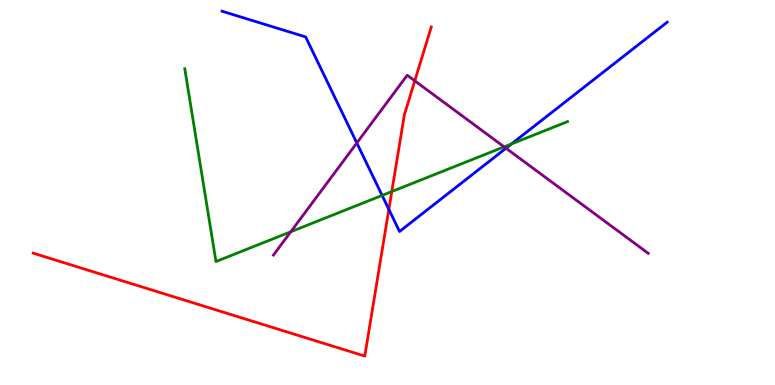[{'lines': ['blue', 'red'], 'intersections': [{'x': 5.02, 'y': 4.56}]}, {'lines': ['green', 'red'], 'intersections': [{'x': 5.06, 'y': 5.02}]}, {'lines': ['purple', 'red'], 'intersections': [{'x': 5.35, 'y': 7.9}]}, {'lines': ['blue', 'green'], 'intersections': [{'x': 4.93, 'y': 4.92}, {'x': 6.6, 'y': 6.26}]}, {'lines': ['blue', 'purple'], 'intersections': [{'x': 4.6, 'y': 6.29}, {'x': 6.53, 'y': 6.15}]}, {'lines': ['green', 'purple'], 'intersections': [{'x': 3.75, 'y': 3.98}, {'x': 6.5, 'y': 6.19}]}]